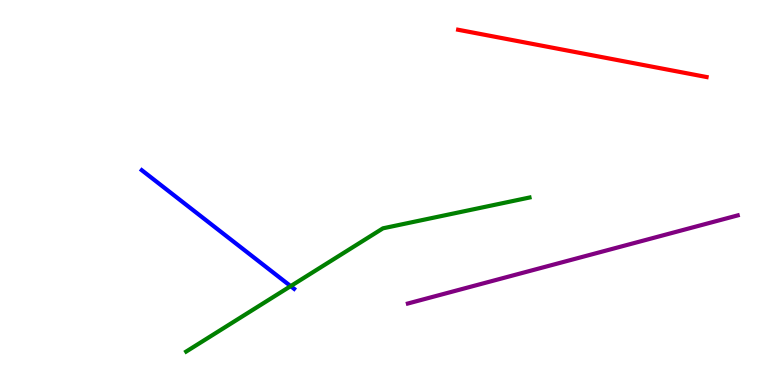[{'lines': ['blue', 'red'], 'intersections': []}, {'lines': ['green', 'red'], 'intersections': []}, {'lines': ['purple', 'red'], 'intersections': []}, {'lines': ['blue', 'green'], 'intersections': [{'x': 3.75, 'y': 2.57}]}, {'lines': ['blue', 'purple'], 'intersections': []}, {'lines': ['green', 'purple'], 'intersections': []}]